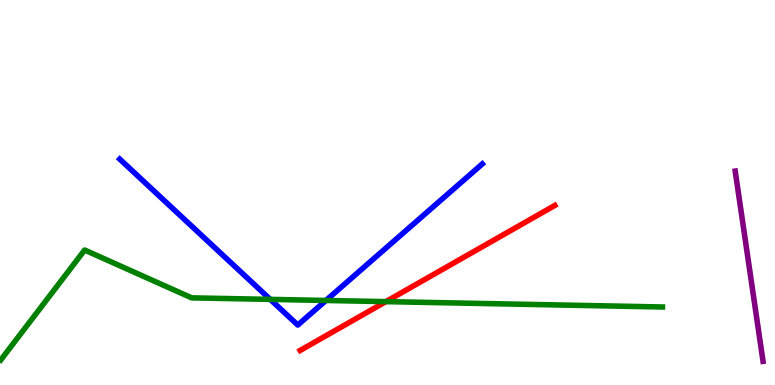[{'lines': ['blue', 'red'], 'intersections': []}, {'lines': ['green', 'red'], 'intersections': [{'x': 4.98, 'y': 2.17}]}, {'lines': ['purple', 'red'], 'intersections': []}, {'lines': ['blue', 'green'], 'intersections': [{'x': 3.49, 'y': 2.22}, {'x': 4.21, 'y': 2.2}]}, {'lines': ['blue', 'purple'], 'intersections': []}, {'lines': ['green', 'purple'], 'intersections': []}]